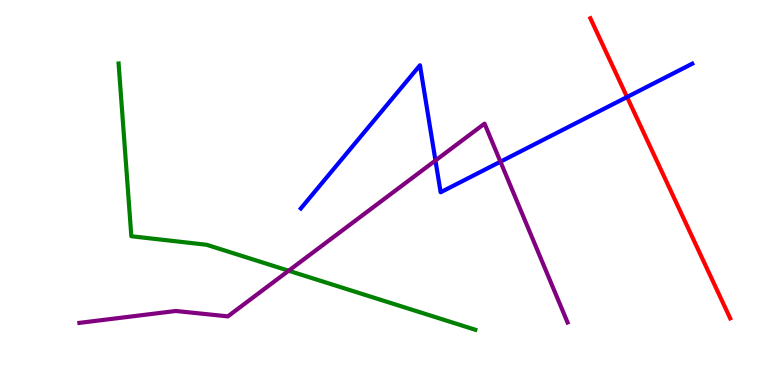[{'lines': ['blue', 'red'], 'intersections': [{'x': 8.09, 'y': 7.48}]}, {'lines': ['green', 'red'], 'intersections': []}, {'lines': ['purple', 'red'], 'intersections': []}, {'lines': ['blue', 'green'], 'intersections': []}, {'lines': ['blue', 'purple'], 'intersections': [{'x': 5.62, 'y': 5.83}, {'x': 6.46, 'y': 5.8}]}, {'lines': ['green', 'purple'], 'intersections': [{'x': 3.72, 'y': 2.97}]}]